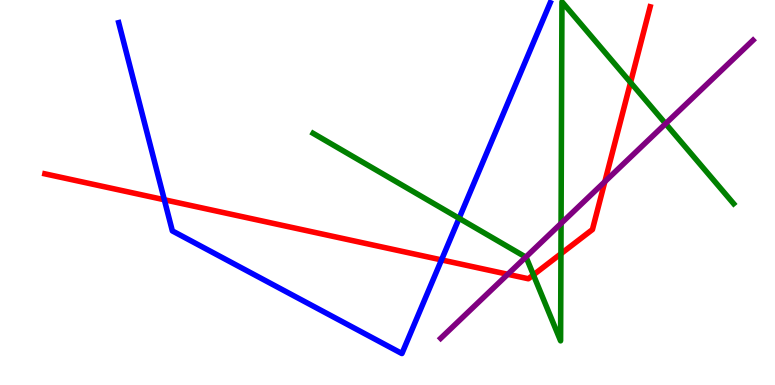[{'lines': ['blue', 'red'], 'intersections': [{'x': 2.12, 'y': 4.81}, {'x': 5.7, 'y': 3.25}]}, {'lines': ['green', 'red'], 'intersections': [{'x': 6.88, 'y': 2.86}, {'x': 7.24, 'y': 3.41}, {'x': 8.14, 'y': 7.86}]}, {'lines': ['purple', 'red'], 'intersections': [{'x': 6.55, 'y': 2.88}, {'x': 7.8, 'y': 5.28}]}, {'lines': ['blue', 'green'], 'intersections': [{'x': 5.92, 'y': 4.33}]}, {'lines': ['blue', 'purple'], 'intersections': []}, {'lines': ['green', 'purple'], 'intersections': [{'x': 6.78, 'y': 3.32}, {'x': 7.24, 'y': 4.2}, {'x': 8.59, 'y': 6.79}]}]